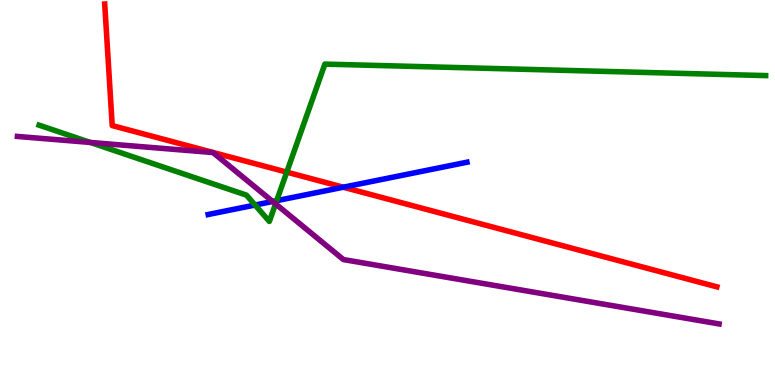[{'lines': ['blue', 'red'], 'intersections': [{'x': 4.43, 'y': 5.14}]}, {'lines': ['green', 'red'], 'intersections': [{'x': 3.7, 'y': 5.53}]}, {'lines': ['purple', 'red'], 'intersections': []}, {'lines': ['blue', 'green'], 'intersections': [{'x': 3.29, 'y': 4.67}, {'x': 3.57, 'y': 4.79}]}, {'lines': ['blue', 'purple'], 'intersections': [{'x': 3.52, 'y': 4.77}]}, {'lines': ['green', 'purple'], 'intersections': [{'x': 1.17, 'y': 6.3}, {'x': 3.56, 'y': 4.7}]}]